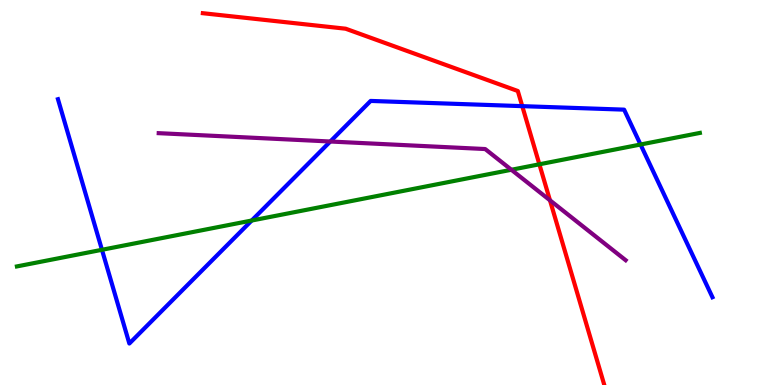[{'lines': ['blue', 'red'], 'intersections': [{'x': 6.74, 'y': 7.24}]}, {'lines': ['green', 'red'], 'intersections': [{'x': 6.96, 'y': 5.73}]}, {'lines': ['purple', 'red'], 'intersections': [{'x': 7.1, 'y': 4.8}]}, {'lines': ['blue', 'green'], 'intersections': [{'x': 1.32, 'y': 3.51}, {'x': 3.25, 'y': 4.27}, {'x': 8.26, 'y': 6.25}]}, {'lines': ['blue', 'purple'], 'intersections': [{'x': 4.26, 'y': 6.32}]}, {'lines': ['green', 'purple'], 'intersections': [{'x': 6.6, 'y': 5.59}]}]